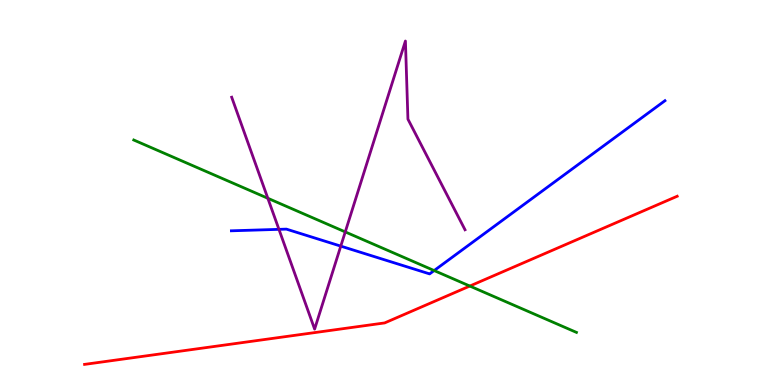[{'lines': ['blue', 'red'], 'intersections': []}, {'lines': ['green', 'red'], 'intersections': [{'x': 6.06, 'y': 2.57}]}, {'lines': ['purple', 'red'], 'intersections': []}, {'lines': ['blue', 'green'], 'intersections': [{'x': 5.6, 'y': 2.97}]}, {'lines': ['blue', 'purple'], 'intersections': [{'x': 3.6, 'y': 4.04}, {'x': 4.4, 'y': 3.61}]}, {'lines': ['green', 'purple'], 'intersections': [{'x': 3.46, 'y': 4.85}, {'x': 4.45, 'y': 3.98}]}]